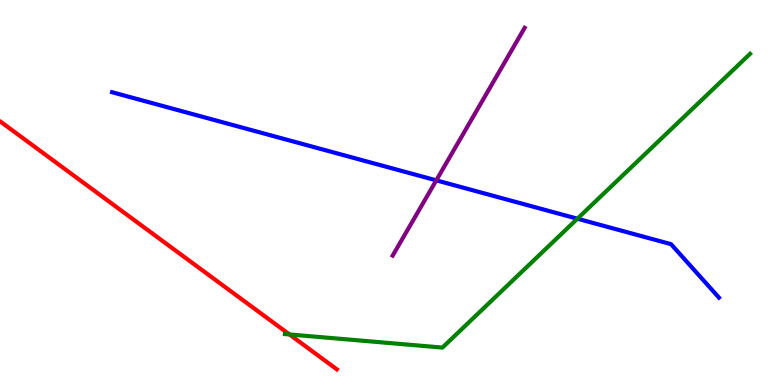[{'lines': ['blue', 'red'], 'intersections': []}, {'lines': ['green', 'red'], 'intersections': [{'x': 3.74, 'y': 1.31}]}, {'lines': ['purple', 'red'], 'intersections': []}, {'lines': ['blue', 'green'], 'intersections': [{'x': 7.45, 'y': 4.32}]}, {'lines': ['blue', 'purple'], 'intersections': [{'x': 5.63, 'y': 5.32}]}, {'lines': ['green', 'purple'], 'intersections': []}]